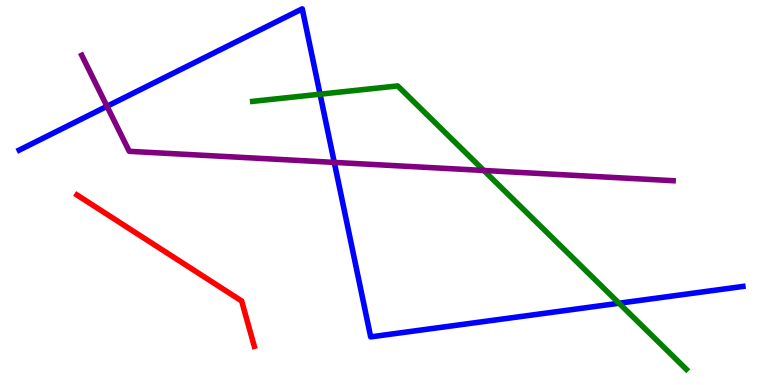[{'lines': ['blue', 'red'], 'intersections': []}, {'lines': ['green', 'red'], 'intersections': []}, {'lines': ['purple', 'red'], 'intersections': []}, {'lines': ['blue', 'green'], 'intersections': [{'x': 4.13, 'y': 7.55}, {'x': 7.99, 'y': 2.12}]}, {'lines': ['blue', 'purple'], 'intersections': [{'x': 1.38, 'y': 7.24}, {'x': 4.31, 'y': 5.78}]}, {'lines': ['green', 'purple'], 'intersections': [{'x': 6.24, 'y': 5.57}]}]